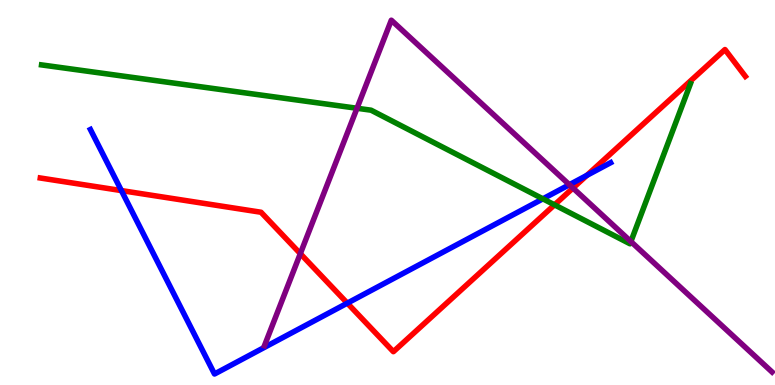[{'lines': ['blue', 'red'], 'intersections': [{'x': 1.57, 'y': 5.05}, {'x': 4.48, 'y': 2.13}, {'x': 7.57, 'y': 5.45}]}, {'lines': ['green', 'red'], 'intersections': [{'x': 7.16, 'y': 4.68}]}, {'lines': ['purple', 'red'], 'intersections': [{'x': 3.88, 'y': 3.41}, {'x': 7.39, 'y': 5.12}]}, {'lines': ['blue', 'green'], 'intersections': [{'x': 7.0, 'y': 4.84}]}, {'lines': ['blue', 'purple'], 'intersections': [{'x': 7.35, 'y': 5.2}]}, {'lines': ['green', 'purple'], 'intersections': [{'x': 4.61, 'y': 7.19}, {'x': 8.14, 'y': 3.73}]}]